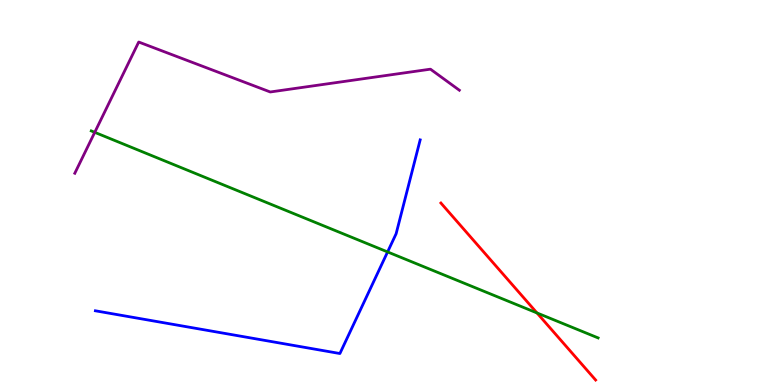[{'lines': ['blue', 'red'], 'intersections': []}, {'lines': ['green', 'red'], 'intersections': [{'x': 6.93, 'y': 1.87}]}, {'lines': ['purple', 'red'], 'intersections': []}, {'lines': ['blue', 'green'], 'intersections': [{'x': 5.0, 'y': 3.46}]}, {'lines': ['blue', 'purple'], 'intersections': []}, {'lines': ['green', 'purple'], 'intersections': [{'x': 1.22, 'y': 6.56}]}]